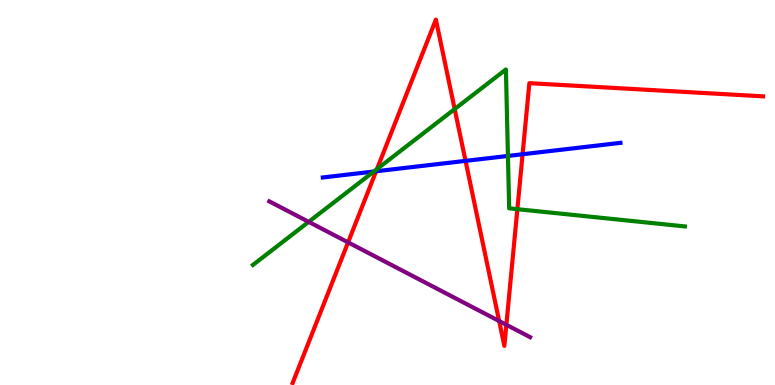[{'lines': ['blue', 'red'], 'intersections': [{'x': 4.85, 'y': 5.55}, {'x': 6.01, 'y': 5.82}, {'x': 6.74, 'y': 5.99}]}, {'lines': ['green', 'red'], 'intersections': [{'x': 4.86, 'y': 5.61}, {'x': 5.87, 'y': 7.17}, {'x': 6.68, 'y': 4.57}]}, {'lines': ['purple', 'red'], 'intersections': [{'x': 4.49, 'y': 3.7}, {'x': 6.44, 'y': 1.66}, {'x': 6.53, 'y': 1.56}]}, {'lines': ['blue', 'green'], 'intersections': [{'x': 4.82, 'y': 5.54}, {'x': 6.55, 'y': 5.95}]}, {'lines': ['blue', 'purple'], 'intersections': []}, {'lines': ['green', 'purple'], 'intersections': [{'x': 3.98, 'y': 4.24}]}]